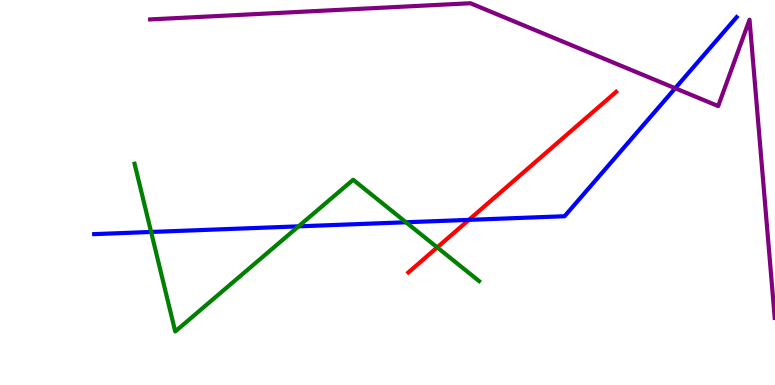[{'lines': ['blue', 'red'], 'intersections': [{'x': 6.05, 'y': 4.29}]}, {'lines': ['green', 'red'], 'intersections': [{'x': 5.64, 'y': 3.57}]}, {'lines': ['purple', 'red'], 'intersections': []}, {'lines': ['blue', 'green'], 'intersections': [{'x': 1.95, 'y': 3.98}, {'x': 3.85, 'y': 4.12}, {'x': 5.24, 'y': 4.23}]}, {'lines': ['blue', 'purple'], 'intersections': [{'x': 8.71, 'y': 7.71}]}, {'lines': ['green', 'purple'], 'intersections': []}]